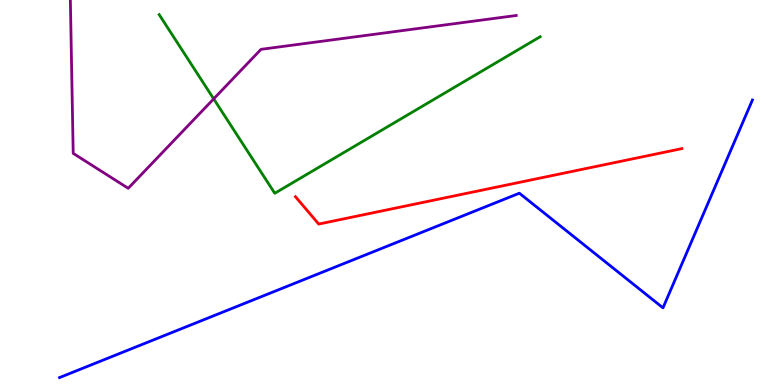[{'lines': ['blue', 'red'], 'intersections': []}, {'lines': ['green', 'red'], 'intersections': []}, {'lines': ['purple', 'red'], 'intersections': []}, {'lines': ['blue', 'green'], 'intersections': []}, {'lines': ['blue', 'purple'], 'intersections': []}, {'lines': ['green', 'purple'], 'intersections': [{'x': 2.76, 'y': 7.43}]}]